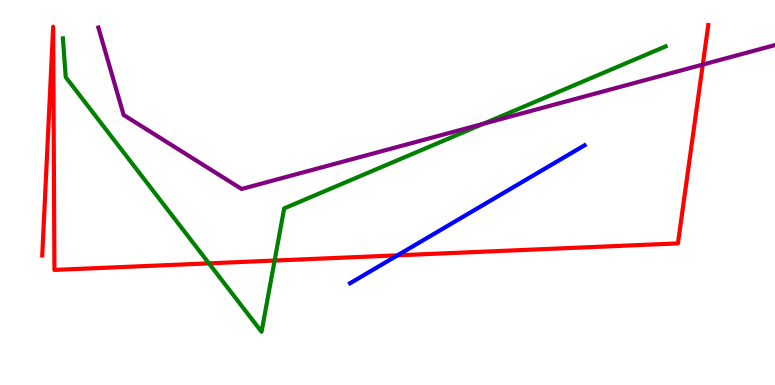[{'lines': ['blue', 'red'], 'intersections': [{'x': 5.13, 'y': 3.37}]}, {'lines': ['green', 'red'], 'intersections': [{'x': 2.7, 'y': 3.16}, {'x': 3.54, 'y': 3.23}]}, {'lines': ['purple', 'red'], 'intersections': [{'x': 9.07, 'y': 8.32}]}, {'lines': ['blue', 'green'], 'intersections': []}, {'lines': ['blue', 'purple'], 'intersections': []}, {'lines': ['green', 'purple'], 'intersections': [{'x': 6.24, 'y': 6.79}]}]